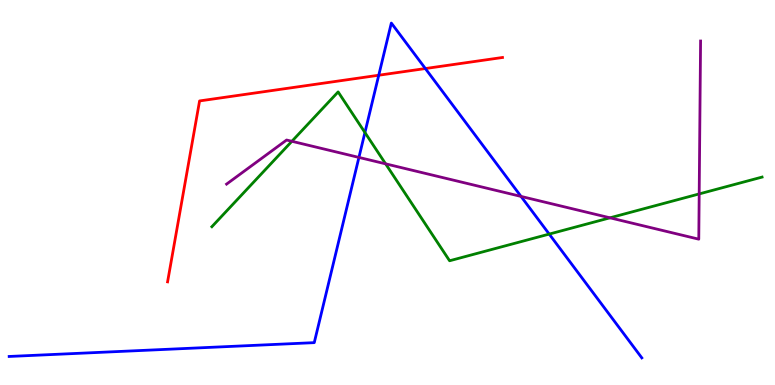[{'lines': ['blue', 'red'], 'intersections': [{'x': 4.89, 'y': 8.05}, {'x': 5.49, 'y': 8.22}]}, {'lines': ['green', 'red'], 'intersections': []}, {'lines': ['purple', 'red'], 'intersections': []}, {'lines': ['blue', 'green'], 'intersections': [{'x': 4.71, 'y': 6.56}, {'x': 7.09, 'y': 3.92}]}, {'lines': ['blue', 'purple'], 'intersections': [{'x': 4.63, 'y': 5.91}, {'x': 6.72, 'y': 4.9}]}, {'lines': ['green', 'purple'], 'intersections': [{'x': 3.77, 'y': 6.33}, {'x': 4.98, 'y': 5.74}, {'x': 7.87, 'y': 4.34}, {'x': 9.02, 'y': 4.96}]}]